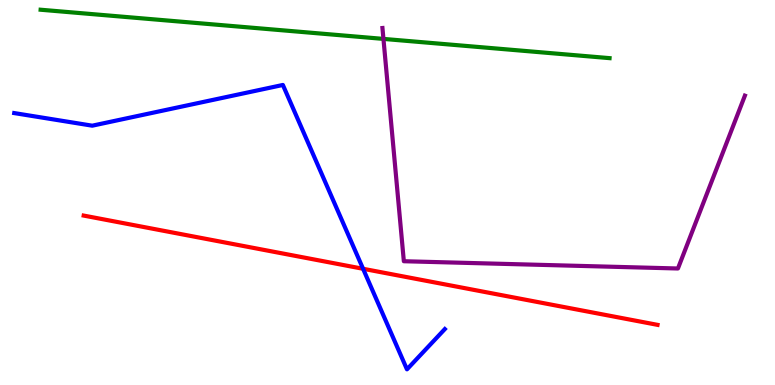[{'lines': ['blue', 'red'], 'intersections': [{'x': 4.68, 'y': 3.02}]}, {'lines': ['green', 'red'], 'intersections': []}, {'lines': ['purple', 'red'], 'intersections': []}, {'lines': ['blue', 'green'], 'intersections': []}, {'lines': ['blue', 'purple'], 'intersections': []}, {'lines': ['green', 'purple'], 'intersections': [{'x': 4.95, 'y': 8.99}]}]